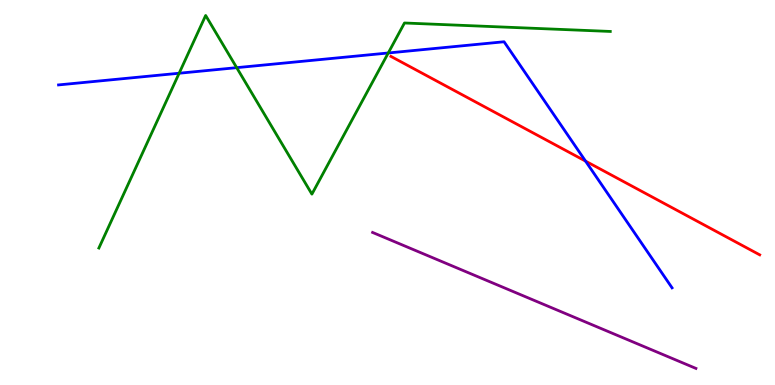[{'lines': ['blue', 'red'], 'intersections': [{'x': 7.56, 'y': 5.81}]}, {'lines': ['green', 'red'], 'intersections': []}, {'lines': ['purple', 'red'], 'intersections': []}, {'lines': ['blue', 'green'], 'intersections': [{'x': 2.31, 'y': 8.1}, {'x': 3.05, 'y': 8.24}, {'x': 5.01, 'y': 8.62}]}, {'lines': ['blue', 'purple'], 'intersections': []}, {'lines': ['green', 'purple'], 'intersections': []}]